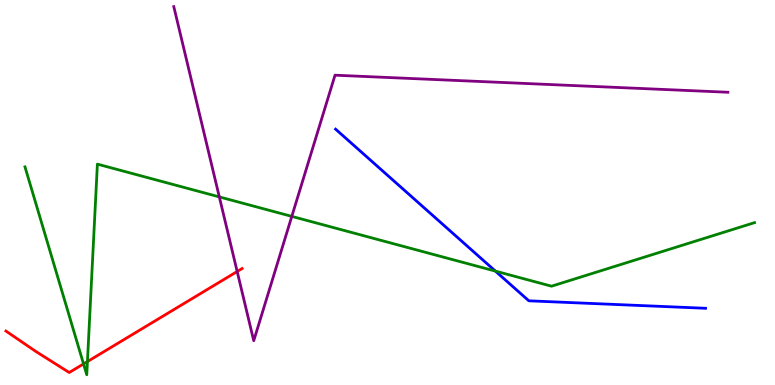[{'lines': ['blue', 'red'], 'intersections': []}, {'lines': ['green', 'red'], 'intersections': [{'x': 1.08, 'y': 0.548}, {'x': 1.13, 'y': 0.608}]}, {'lines': ['purple', 'red'], 'intersections': [{'x': 3.06, 'y': 2.95}]}, {'lines': ['blue', 'green'], 'intersections': [{'x': 6.39, 'y': 2.96}]}, {'lines': ['blue', 'purple'], 'intersections': []}, {'lines': ['green', 'purple'], 'intersections': [{'x': 2.83, 'y': 4.89}, {'x': 3.77, 'y': 4.38}]}]